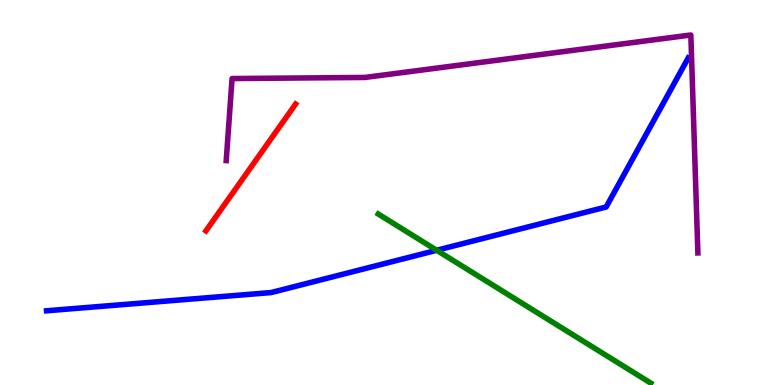[{'lines': ['blue', 'red'], 'intersections': []}, {'lines': ['green', 'red'], 'intersections': []}, {'lines': ['purple', 'red'], 'intersections': []}, {'lines': ['blue', 'green'], 'intersections': [{'x': 5.63, 'y': 3.5}]}, {'lines': ['blue', 'purple'], 'intersections': []}, {'lines': ['green', 'purple'], 'intersections': []}]